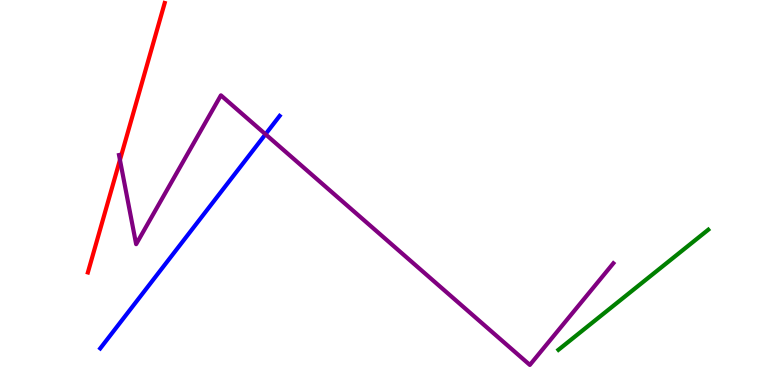[{'lines': ['blue', 'red'], 'intersections': []}, {'lines': ['green', 'red'], 'intersections': []}, {'lines': ['purple', 'red'], 'intersections': [{'x': 1.55, 'y': 5.85}]}, {'lines': ['blue', 'green'], 'intersections': []}, {'lines': ['blue', 'purple'], 'intersections': [{'x': 3.43, 'y': 6.51}]}, {'lines': ['green', 'purple'], 'intersections': []}]